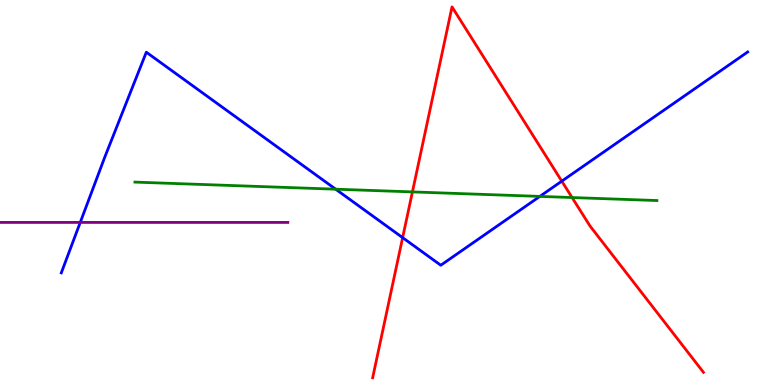[{'lines': ['blue', 'red'], 'intersections': [{'x': 5.2, 'y': 3.83}, {'x': 7.25, 'y': 5.29}]}, {'lines': ['green', 'red'], 'intersections': [{'x': 5.32, 'y': 5.02}, {'x': 7.38, 'y': 4.87}]}, {'lines': ['purple', 'red'], 'intersections': []}, {'lines': ['blue', 'green'], 'intersections': [{'x': 4.33, 'y': 5.09}, {'x': 6.97, 'y': 4.9}]}, {'lines': ['blue', 'purple'], 'intersections': [{'x': 1.04, 'y': 4.22}]}, {'lines': ['green', 'purple'], 'intersections': []}]